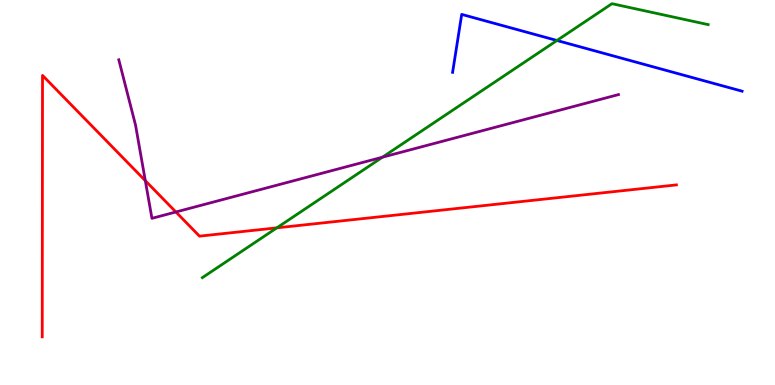[{'lines': ['blue', 'red'], 'intersections': []}, {'lines': ['green', 'red'], 'intersections': [{'x': 3.57, 'y': 4.08}]}, {'lines': ['purple', 'red'], 'intersections': [{'x': 1.88, 'y': 5.31}, {'x': 2.27, 'y': 4.49}]}, {'lines': ['blue', 'green'], 'intersections': [{'x': 7.19, 'y': 8.95}]}, {'lines': ['blue', 'purple'], 'intersections': []}, {'lines': ['green', 'purple'], 'intersections': [{'x': 4.93, 'y': 5.92}]}]